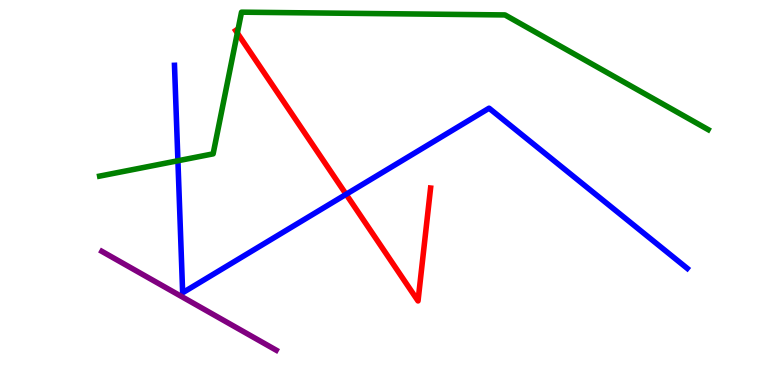[{'lines': ['blue', 'red'], 'intersections': [{'x': 4.47, 'y': 4.95}]}, {'lines': ['green', 'red'], 'intersections': [{'x': 3.06, 'y': 9.14}]}, {'lines': ['purple', 'red'], 'intersections': []}, {'lines': ['blue', 'green'], 'intersections': [{'x': 2.3, 'y': 5.82}]}, {'lines': ['blue', 'purple'], 'intersections': []}, {'lines': ['green', 'purple'], 'intersections': []}]